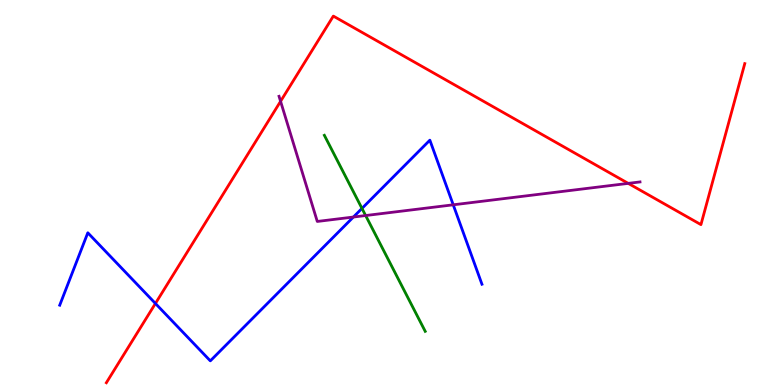[{'lines': ['blue', 'red'], 'intersections': [{'x': 2.01, 'y': 2.12}]}, {'lines': ['green', 'red'], 'intersections': []}, {'lines': ['purple', 'red'], 'intersections': [{'x': 3.62, 'y': 7.37}, {'x': 8.11, 'y': 5.24}]}, {'lines': ['blue', 'green'], 'intersections': [{'x': 4.67, 'y': 4.59}]}, {'lines': ['blue', 'purple'], 'intersections': [{'x': 4.56, 'y': 4.36}, {'x': 5.85, 'y': 4.68}]}, {'lines': ['green', 'purple'], 'intersections': [{'x': 4.72, 'y': 4.4}]}]